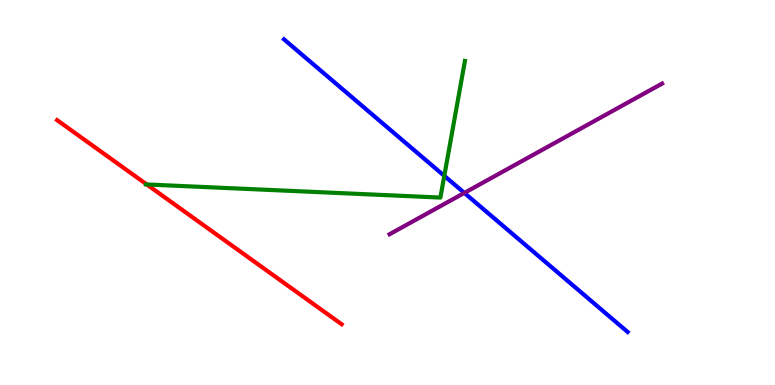[{'lines': ['blue', 'red'], 'intersections': []}, {'lines': ['green', 'red'], 'intersections': [{'x': 1.89, 'y': 5.21}]}, {'lines': ['purple', 'red'], 'intersections': []}, {'lines': ['blue', 'green'], 'intersections': [{'x': 5.73, 'y': 5.43}]}, {'lines': ['blue', 'purple'], 'intersections': [{'x': 5.99, 'y': 4.99}]}, {'lines': ['green', 'purple'], 'intersections': []}]